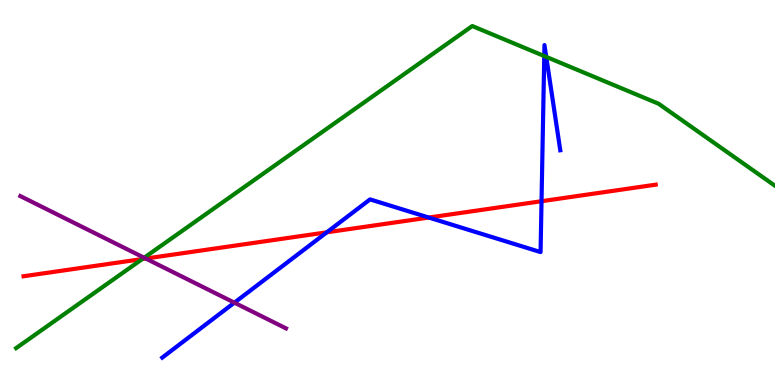[{'lines': ['blue', 'red'], 'intersections': [{'x': 4.22, 'y': 3.97}, {'x': 5.53, 'y': 4.35}, {'x': 6.99, 'y': 4.77}]}, {'lines': ['green', 'red'], 'intersections': [{'x': 1.84, 'y': 3.27}]}, {'lines': ['purple', 'red'], 'intersections': [{'x': 1.88, 'y': 3.28}]}, {'lines': ['blue', 'green'], 'intersections': [{'x': 7.02, 'y': 8.54}, {'x': 7.05, 'y': 8.52}]}, {'lines': ['blue', 'purple'], 'intersections': [{'x': 3.02, 'y': 2.14}]}, {'lines': ['green', 'purple'], 'intersections': [{'x': 1.86, 'y': 3.31}]}]